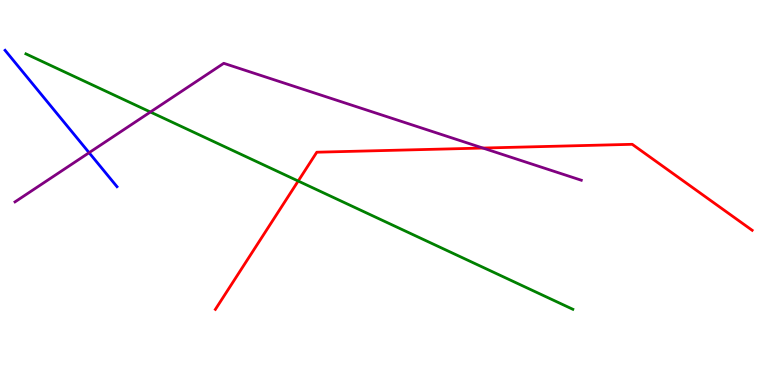[{'lines': ['blue', 'red'], 'intersections': []}, {'lines': ['green', 'red'], 'intersections': [{'x': 3.85, 'y': 5.3}]}, {'lines': ['purple', 'red'], 'intersections': [{'x': 6.23, 'y': 6.15}]}, {'lines': ['blue', 'green'], 'intersections': []}, {'lines': ['blue', 'purple'], 'intersections': [{'x': 1.15, 'y': 6.03}]}, {'lines': ['green', 'purple'], 'intersections': [{'x': 1.94, 'y': 7.09}]}]